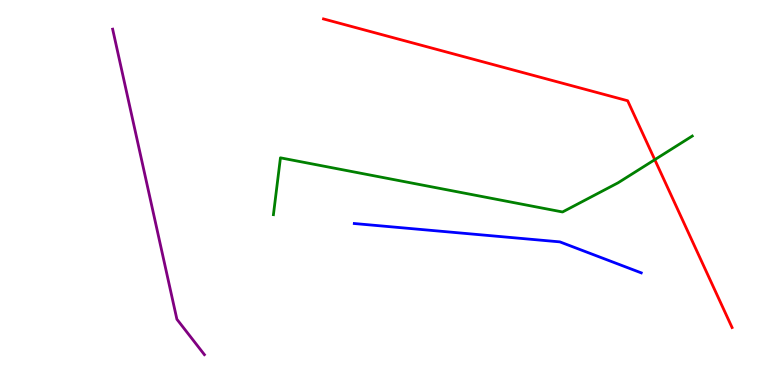[{'lines': ['blue', 'red'], 'intersections': []}, {'lines': ['green', 'red'], 'intersections': [{'x': 8.45, 'y': 5.85}]}, {'lines': ['purple', 'red'], 'intersections': []}, {'lines': ['blue', 'green'], 'intersections': []}, {'lines': ['blue', 'purple'], 'intersections': []}, {'lines': ['green', 'purple'], 'intersections': []}]